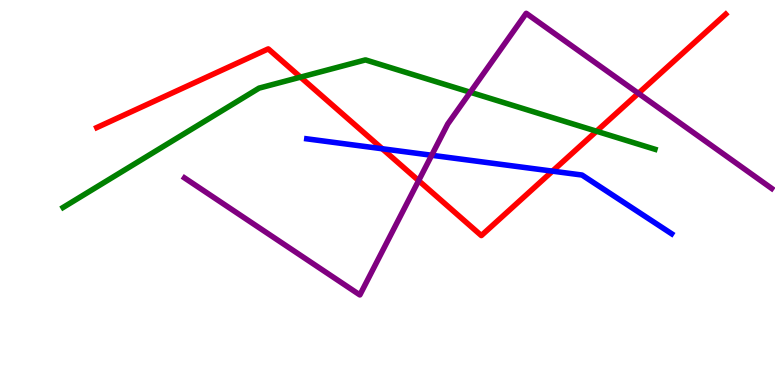[{'lines': ['blue', 'red'], 'intersections': [{'x': 4.93, 'y': 6.14}, {'x': 7.13, 'y': 5.55}]}, {'lines': ['green', 'red'], 'intersections': [{'x': 3.88, 'y': 8.0}, {'x': 7.7, 'y': 6.59}]}, {'lines': ['purple', 'red'], 'intersections': [{'x': 5.4, 'y': 5.31}, {'x': 8.24, 'y': 7.58}]}, {'lines': ['blue', 'green'], 'intersections': []}, {'lines': ['blue', 'purple'], 'intersections': [{'x': 5.57, 'y': 5.97}]}, {'lines': ['green', 'purple'], 'intersections': [{'x': 6.07, 'y': 7.6}]}]